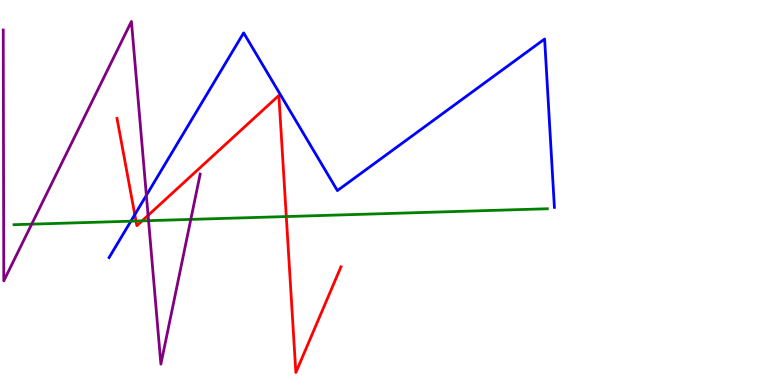[{'lines': ['blue', 'red'], 'intersections': [{'x': 1.74, 'y': 4.42}]}, {'lines': ['green', 'red'], 'intersections': [{'x': 1.75, 'y': 4.26}, {'x': 1.83, 'y': 4.26}, {'x': 3.69, 'y': 4.38}]}, {'lines': ['purple', 'red'], 'intersections': [{'x': 1.91, 'y': 4.41}]}, {'lines': ['blue', 'green'], 'intersections': [{'x': 1.69, 'y': 4.25}]}, {'lines': ['blue', 'purple'], 'intersections': [{'x': 1.89, 'y': 4.93}]}, {'lines': ['green', 'purple'], 'intersections': [{'x': 0.409, 'y': 4.18}, {'x': 1.92, 'y': 4.27}, {'x': 2.46, 'y': 4.3}]}]